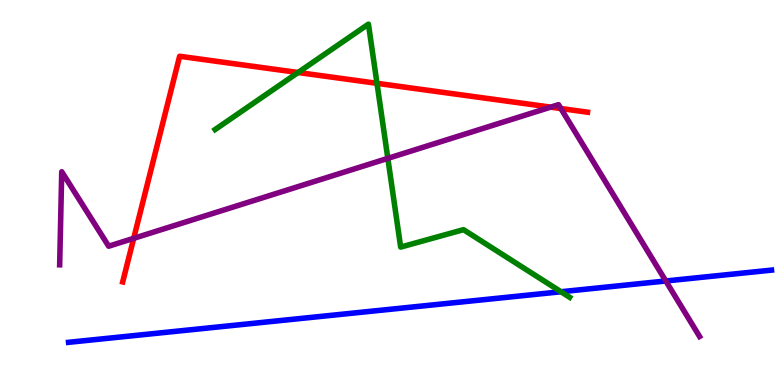[{'lines': ['blue', 'red'], 'intersections': []}, {'lines': ['green', 'red'], 'intersections': [{'x': 3.85, 'y': 8.12}, {'x': 4.86, 'y': 7.84}]}, {'lines': ['purple', 'red'], 'intersections': [{'x': 1.73, 'y': 3.81}, {'x': 7.11, 'y': 7.22}, {'x': 7.24, 'y': 7.18}]}, {'lines': ['blue', 'green'], 'intersections': [{'x': 7.24, 'y': 2.42}]}, {'lines': ['blue', 'purple'], 'intersections': [{'x': 8.59, 'y': 2.7}]}, {'lines': ['green', 'purple'], 'intersections': [{'x': 5.0, 'y': 5.89}]}]